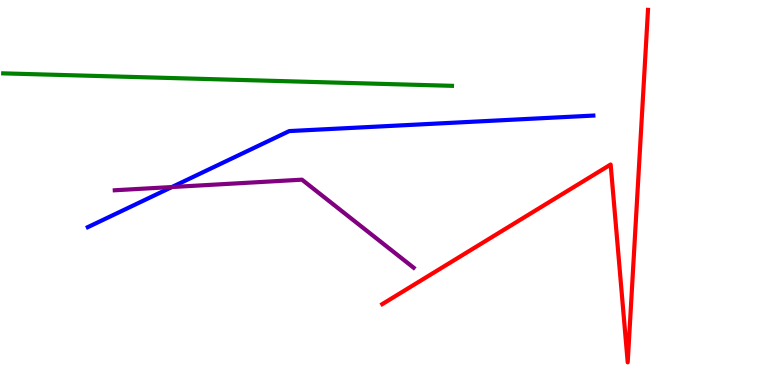[{'lines': ['blue', 'red'], 'intersections': []}, {'lines': ['green', 'red'], 'intersections': []}, {'lines': ['purple', 'red'], 'intersections': []}, {'lines': ['blue', 'green'], 'intersections': []}, {'lines': ['blue', 'purple'], 'intersections': [{'x': 2.22, 'y': 5.14}]}, {'lines': ['green', 'purple'], 'intersections': []}]